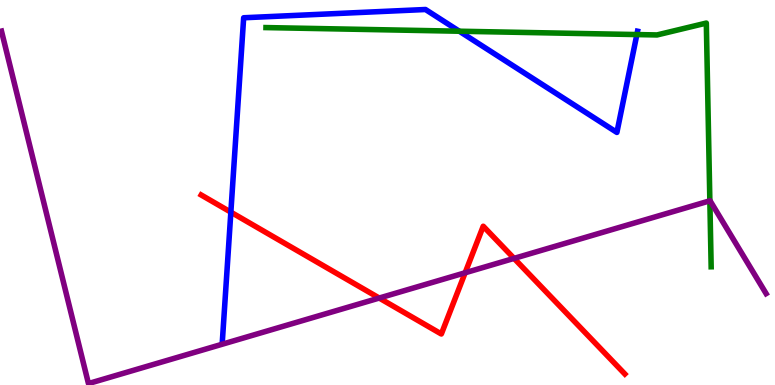[{'lines': ['blue', 'red'], 'intersections': [{'x': 2.98, 'y': 4.49}]}, {'lines': ['green', 'red'], 'intersections': []}, {'lines': ['purple', 'red'], 'intersections': [{'x': 4.89, 'y': 2.26}, {'x': 6.0, 'y': 2.91}, {'x': 6.63, 'y': 3.29}]}, {'lines': ['blue', 'green'], 'intersections': [{'x': 5.93, 'y': 9.19}, {'x': 8.22, 'y': 9.1}]}, {'lines': ['blue', 'purple'], 'intersections': []}, {'lines': ['green', 'purple'], 'intersections': [{'x': 9.16, 'y': 4.78}]}]